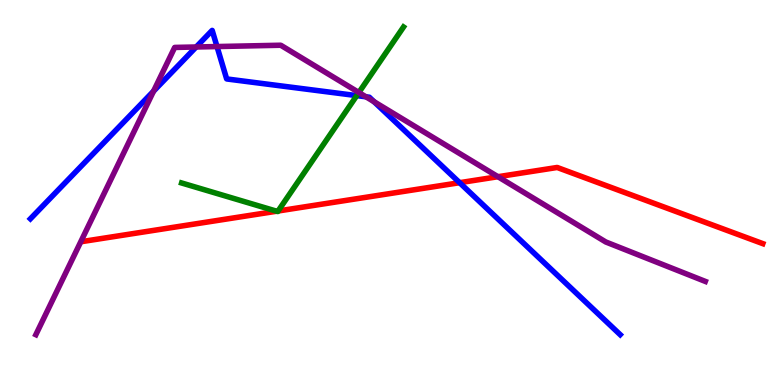[{'lines': ['blue', 'red'], 'intersections': [{'x': 5.93, 'y': 5.25}]}, {'lines': ['green', 'red'], 'intersections': [{'x': 3.57, 'y': 4.51}, {'x': 3.59, 'y': 4.52}]}, {'lines': ['purple', 'red'], 'intersections': [{'x': 6.43, 'y': 5.41}]}, {'lines': ['blue', 'green'], 'intersections': [{'x': 4.6, 'y': 7.52}]}, {'lines': ['blue', 'purple'], 'intersections': [{'x': 1.98, 'y': 7.63}, {'x': 2.53, 'y': 8.78}, {'x': 2.8, 'y': 8.79}, {'x': 4.72, 'y': 7.49}, {'x': 4.83, 'y': 7.36}]}, {'lines': ['green', 'purple'], 'intersections': [{'x': 4.63, 'y': 7.6}]}]